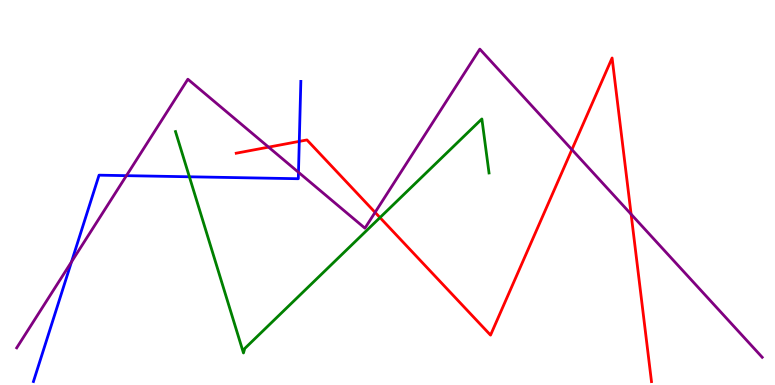[{'lines': ['blue', 'red'], 'intersections': [{'x': 3.86, 'y': 6.33}]}, {'lines': ['green', 'red'], 'intersections': [{'x': 4.9, 'y': 4.35}]}, {'lines': ['purple', 'red'], 'intersections': [{'x': 3.47, 'y': 6.18}, {'x': 4.84, 'y': 4.48}, {'x': 7.38, 'y': 6.11}, {'x': 8.14, 'y': 4.44}]}, {'lines': ['blue', 'green'], 'intersections': [{'x': 2.44, 'y': 5.41}]}, {'lines': ['blue', 'purple'], 'intersections': [{'x': 0.922, 'y': 3.2}, {'x': 1.63, 'y': 5.44}, {'x': 3.85, 'y': 5.53}]}, {'lines': ['green', 'purple'], 'intersections': []}]